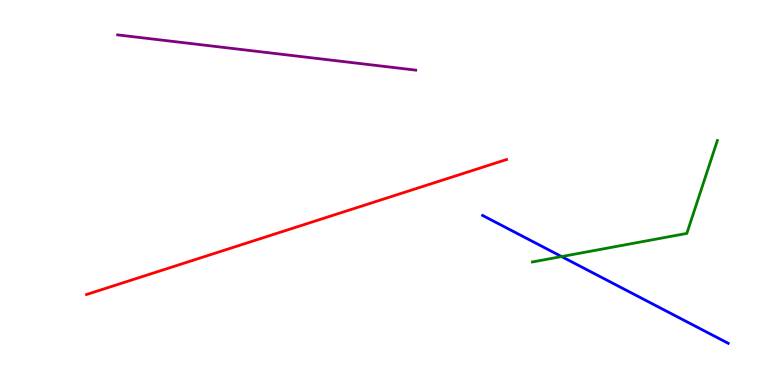[{'lines': ['blue', 'red'], 'intersections': []}, {'lines': ['green', 'red'], 'intersections': []}, {'lines': ['purple', 'red'], 'intersections': []}, {'lines': ['blue', 'green'], 'intersections': [{'x': 7.25, 'y': 3.34}]}, {'lines': ['blue', 'purple'], 'intersections': []}, {'lines': ['green', 'purple'], 'intersections': []}]